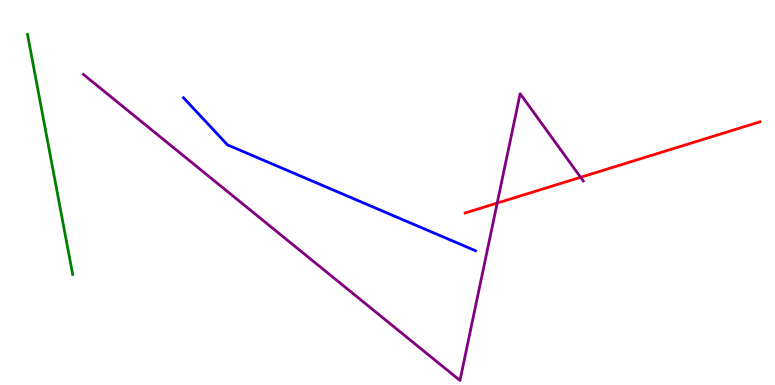[{'lines': ['blue', 'red'], 'intersections': []}, {'lines': ['green', 'red'], 'intersections': []}, {'lines': ['purple', 'red'], 'intersections': [{'x': 6.42, 'y': 4.73}, {'x': 7.49, 'y': 5.4}]}, {'lines': ['blue', 'green'], 'intersections': []}, {'lines': ['blue', 'purple'], 'intersections': []}, {'lines': ['green', 'purple'], 'intersections': []}]